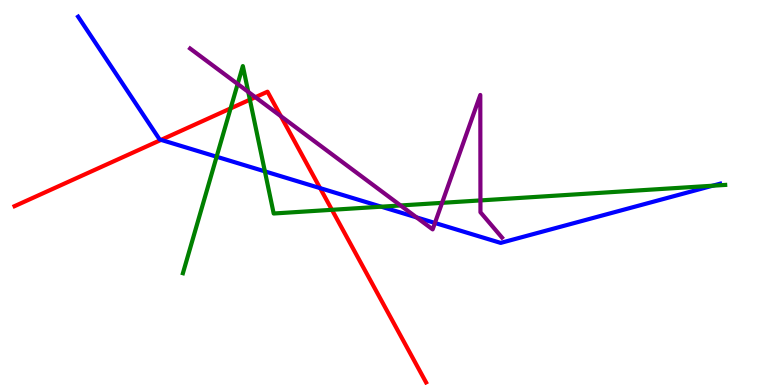[{'lines': ['blue', 'red'], 'intersections': [{'x': 2.08, 'y': 6.37}, {'x': 4.13, 'y': 5.11}]}, {'lines': ['green', 'red'], 'intersections': [{'x': 2.98, 'y': 7.18}, {'x': 3.22, 'y': 7.41}, {'x': 4.28, 'y': 4.55}]}, {'lines': ['purple', 'red'], 'intersections': [{'x': 3.3, 'y': 7.48}, {'x': 3.62, 'y': 6.98}]}, {'lines': ['blue', 'green'], 'intersections': [{'x': 2.79, 'y': 5.93}, {'x': 3.42, 'y': 5.55}, {'x': 4.92, 'y': 4.63}, {'x': 9.19, 'y': 5.18}]}, {'lines': ['blue', 'purple'], 'intersections': [{'x': 5.37, 'y': 4.35}, {'x': 5.61, 'y': 4.21}]}, {'lines': ['green', 'purple'], 'intersections': [{'x': 3.07, 'y': 7.82}, {'x': 3.2, 'y': 7.61}, {'x': 5.17, 'y': 4.66}, {'x': 5.7, 'y': 4.73}, {'x': 6.2, 'y': 4.79}]}]